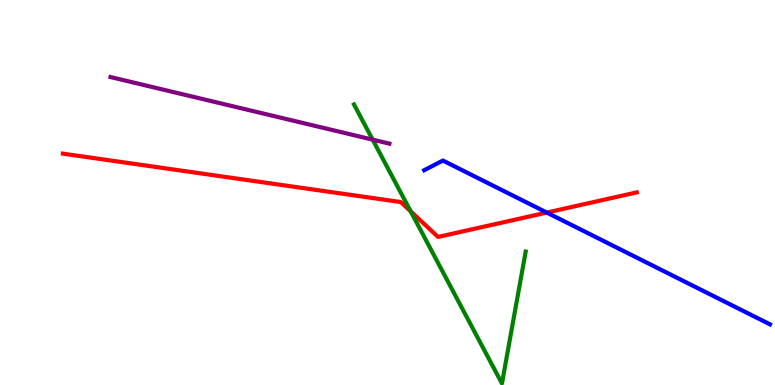[{'lines': ['blue', 'red'], 'intersections': [{'x': 7.06, 'y': 4.48}]}, {'lines': ['green', 'red'], 'intersections': [{'x': 5.3, 'y': 4.51}]}, {'lines': ['purple', 'red'], 'intersections': []}, {'lines': ['blue', 'green'], 'intersections': []}, {'lines': ['blue', 'purple'], 'intersections': []}, {'lines': ['green', 'purple'], 'intersections': [{'x': 4.81, 'y': 6.37}]}]